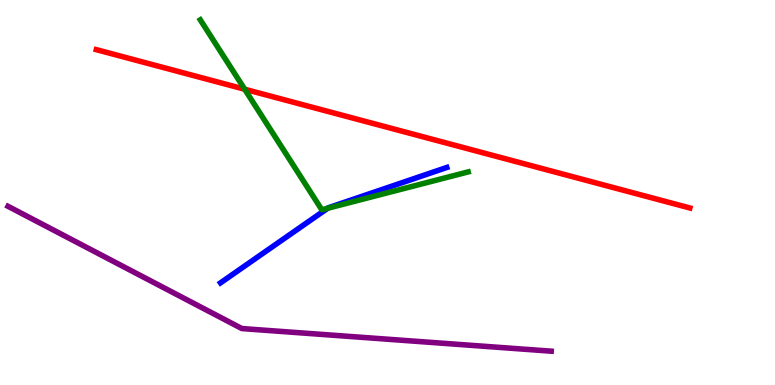[{'lines': ['blue', 'red'], 'intersections': []}, {'lines': ['green', 'red'], 'intersections': [{'x': 3.16, 'y': 7.68}]}, {'lines': ['purple', 'red'], 'intersections': []}, {'lines': ['blue', 'green'], 'intersections': [{'x': 4.23, 'y': 4.59}]}, {'lines': ['blue', 'purple'], 'intersections': []}, {'lines': ['green', 'purple'], 'intersections': []}]